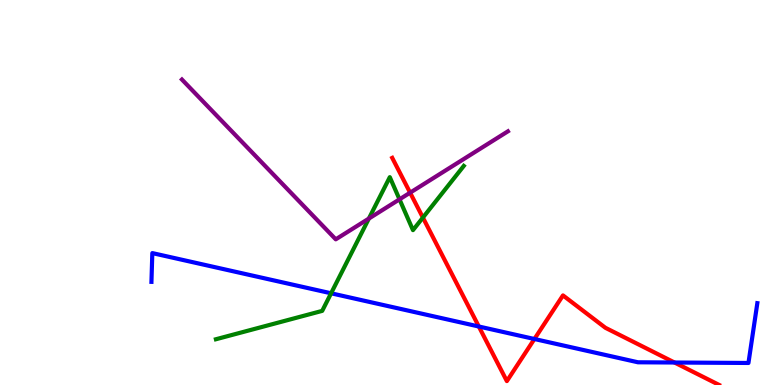[{'lines': ['blue', 'red'], 'intersections': [{'x': 6.18, 'y': 1.52}, {'x': 6.9, 'y': 1.19}, {'x': 8.7, 'y': 0.584}]}, {'lines': ['green', 'red'], 'intersections': [{'x': 5.46, 'y': 4.35}]}, {'lines': ['purple', 'red'], 'intersections': [{'x': 5.29, 'y': 5.0}]}, {'lines': ['blue', 'green'], 'intersections': [{'x': 4.27, 'y': 2.38}]}, {'lines': ['blue', 'purple'], 'intersections': []}, {'lines': ['green', 'purple'], 'intersections': [{'x': 4.76, 'y': 4.32}, {'x': 5.15, 'y': 4.82}]}]